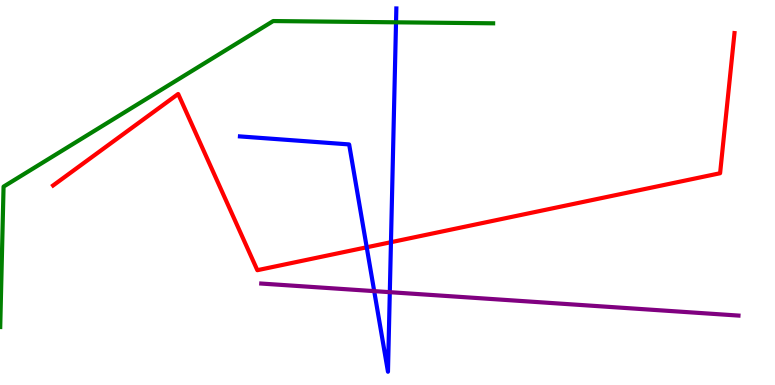[{'lines': ['blue', 'red'], 'intersections': [{'x': 4.73, 'y': 3.58}, {'x': 5.04, 'y': 3.71}]}, {'lines': ['green', 'red'], 'intersections': []}, {'lines': ['purple', 'red'], 'intersections': []}, {'lines': ['blue', 'green'], 'intersections': [{'x': 5.11, 'y': 9.42}]}, {'lines': ['blue', 'purple'], 'intersections': [{'x': 4.83, 'y': 2.44}, {'x': 5.03, 'y': 2.41}]}, {'lines': ['green', 'purple'], 'intersections': []}]